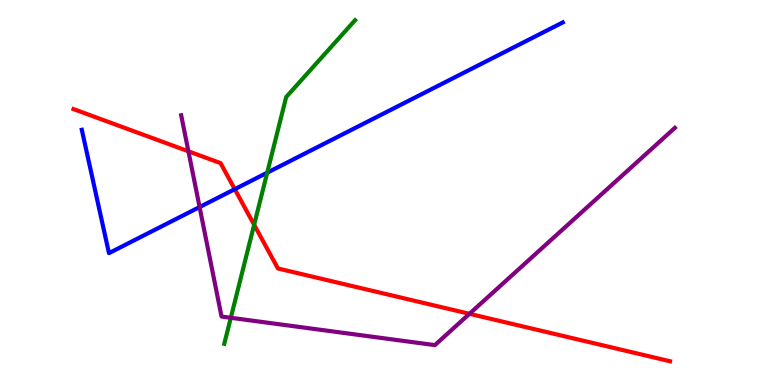[{'lines': ['blue', 'red'], 'intersections': [{'x': 3.03, 'y': 5.09}]}, {'lines': ['green', 'red'], 'intersections': [{'x': 3.28, 'y': 4.16}]}, {'lines': ['purple', 'red'], 'intersections': [{'x': 2.43, 'y': 6.07}, {'x': 6.06, 'y': 1.85}]}, {'lines': ['blue', 'green'], 'intersections': [{'x': 3.45, 'y': 5.51}]}, {'lines': ['blue', 'purple'], 'intersections': [{'x': 2.58, 'y': 4.62}]}, {'lines': ['green', 'purple'], 'intersections': [{'x': 2.98, 'y': 1.75}]}]